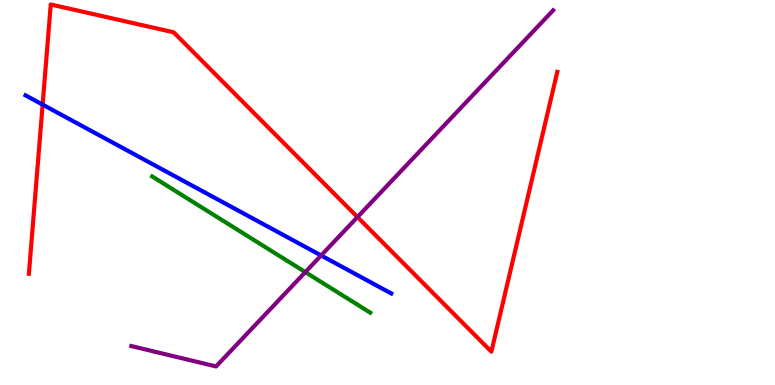[{'lines': ['blue', 'red'], 'intersections': [{'x': 0.55, 'y': 7.28}]}, {'lines': ['green', 'red'], 'intersections': []}, {'lines': ['purple', 'red'], 'intersections': [{'x': 4.61, 'y': 4.36}]}, {'lines': ['blue', 'green'], 'intersections': []}, {'lines': ['blue', 'purple'], 'intersections': [{'x': 4.14, 'y': 3.36}]}, {'lines': ['green', 'purple'], 'intersections': [{'x': 3.94, 'y': 2.93}]}]